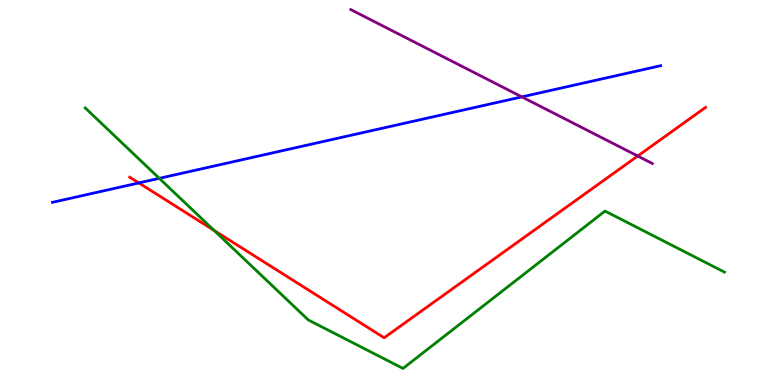[{'lines': ['blue', 'red'], 'intersections': [{'x': 1.79, 'y': 5.25}]}, {'lines': ['green', 'red'], 'intersections': [{'x': 2.76, 'y': 4.01}]}, {'lines': ['purple', 'red'], 'intersections': [{'x': 8.23, 'y': 5.95}]}, {'lines': ['blue', 'green'], 'intersections': [{'x': 2.06, 'y': 5.37}]}, {'lines': ['blue', 'purple'], 'intersections': [{'x': 6.73, 'y': 7.48}]}, {'lines': ['green', 'purple'], 'intersections': []}]